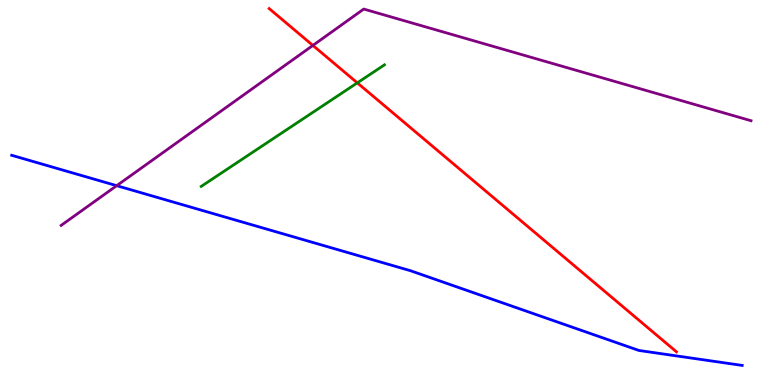[{'lines': ['blue', 'red'], 'intersections': []}, {'lines': ['green', 'red'], 'intersections': [{'x': 4.61, 'y': 7.85}]}, {'lines': ['purple', 'red'], 'intersections': [{'x': 4.04, 'y': 8.82}]}, {'lines': ['blue', 'green'], 'intersections': []}, {'lines': ['blue', 'purple'], 'intersections': [{'x': 1.51, 'y': 5.18}]}, {'lines': ['green', 'purple'], 'intersections': []}]